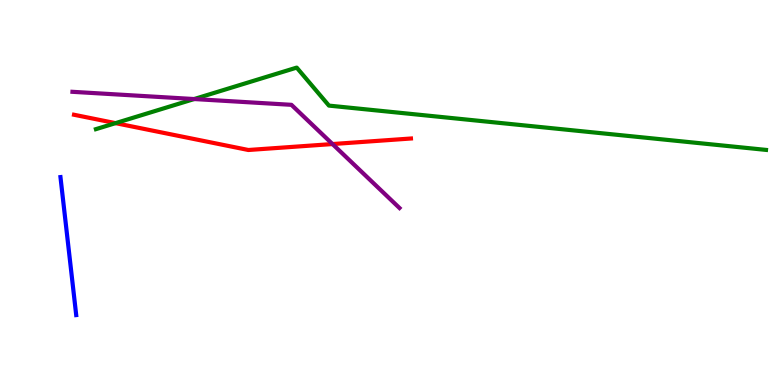[{'lines': ['blue', 'red'], 'intersections': []}, {'lines': ['green', 'red'], 'intersections': [{'x': 1.49, 'y': 6.8}]}, {'lines': ['purple', 'red'], 'intersections': [{'x': 4.29, 'y': 6.26}]}, {'lines': ['blue', 'green'], 'intersections': []}, {'lines': ['blue', 'purple'], 'intersections': []}, {'lines': ['green', 'purple'], 'intersections': [{'x': 2.51, 'y': 7.43}]}]